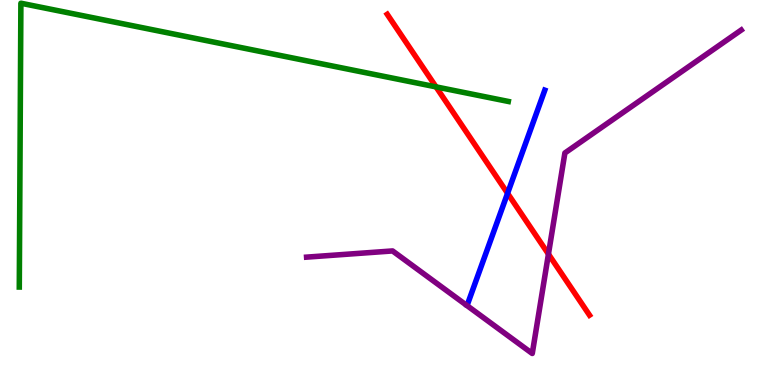[{'lines': ['blue', 'red'], 'intersections': [{'x': 6.55, 'y': 4.98}]}, {'lines': ['green', 'red'], 'intersections': [{'x': 5.63, 'y': 7.74}]}, {'lines': ['purple', 'red'], 'intersections': [{'x': 7.08, 'y': 3.4}]}, {'lines': ['blue', 'green'], 'intersections': []}, {'lines': ['blue', 'purple'], 'intersections': []}, {'lines': ['green', 'purple'], 'intersections': []}]